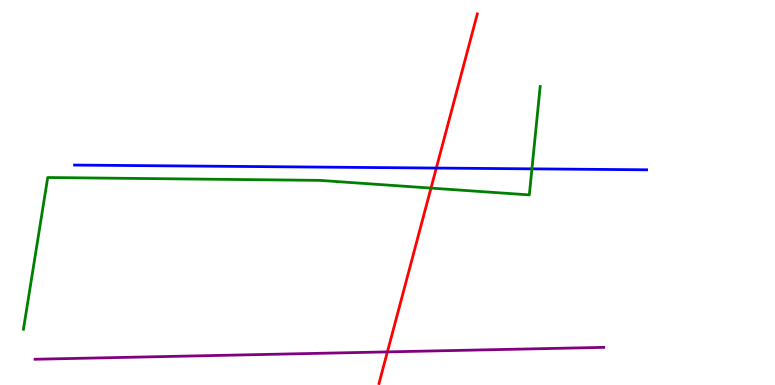[{'lines': ['blue', 'red'], 'intersections': [{'x': 5.63, 'y': 5.63}]}, {'lines': ['green', 'red'], 'intersections': [{'x': 5.56, 'y': 5.11}]}, {'lines': ['purple', 'red'], 'intersections': [{'x': 5.0, 'y': 0.86}]}, {'lines': ['blue', 'green'], 'intersections': [{'x': 6.86, 'y': 5.61}]}, {'lines': ['blue', 'purple'], 'intersections': []}, {'lines': ['green', 'purple'], 'intersections': []}]